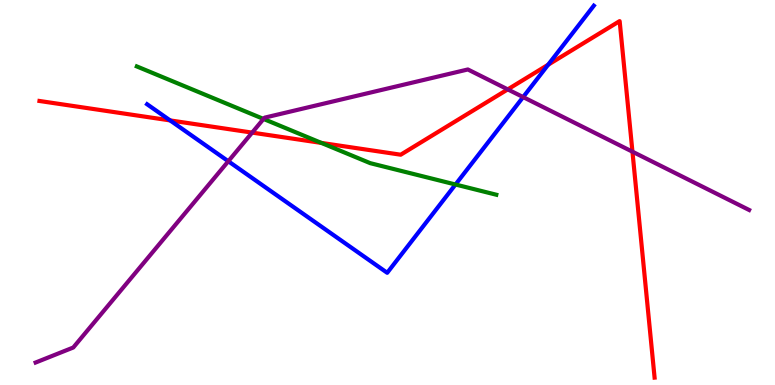[{'lines': ['blue', 'red'], 'intersections': [{'x': 2.2, 'y': 6.87}, {'x': 7.07, 'y': 8.32}]}, {'lines': ['green', 'red'], 'intersections': [{'x': 4.15, 'y': 6.29}]}, {'lines': ['purple', 'red'], 'intersections': [{'x': 3.25, 'y': 6.56}, {'x': 6.55, 'y': 7.68}, {'x': 8.16, 'y': 6.06}]}, {'lines': ['blue', 'green'], 'intersections': [{'x': 5.88, 'y': 5.21}]}, {'lines': ['blue', 'purple'], 'intersections': [{'x': 2.95, 'y': 5.81}, {'x': 6.75, 'y': 7.48}]}, {'lines': ['green', 'purple'], 'intersections': [{'x': 3.4, 'y': 6.91}]}]